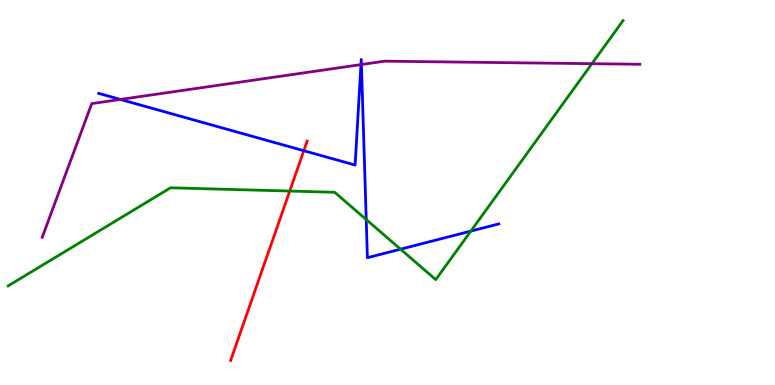[{'lines': ['blue', 'red'], 'intersections': [{'x': 3.92, 'y': 6.09}]}, {'lines': ['green', 'red'], 'intersections': [{'x': 3.74, 'y': 5.04}]}, {'lines': ['purple', 'red'], 'intersections': []}, {'lines': ['blue', 'green'], 'intersections': [{'x': 4.73, 'y': 4.3}, {'x': 5.17, 'y': 3.53}, {'x': 6.08, 'y': 4.0}]}, {'lines': ['blue', 'purple'], 'intersections': [{'x': 1.55, 'y': 7.42}, {'x': 4.66, 'y': 8.32}, {'x': 4.66, 'y': 8.32}]}, {'lines': ['green', 'purple'], 'intersections': [{'x': 7.64, 'y': 8.35}]}]